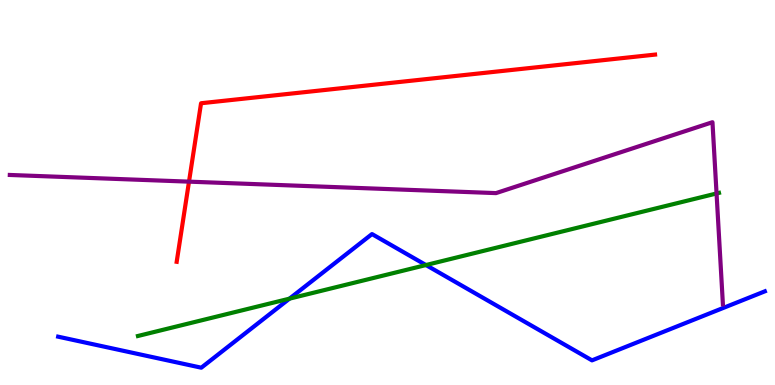[{'lines': ['blue', 'red'], 'intersections': []}, {'lines': ['green', 'red'], 'intersections': []}, {'lines': ['purple', 'red'], 'intersections': [{'x': 2.44, 'y': 5.28}]}, {'lines': ['blue', 'green'], 'intersections': [{'x': 3.74, 'y': 2.24}, {'x': 5.5, 'y': 3.12}]}, {'lines': ['blue', 'purple'], 'intersections': []}, {'lines': ['green', 'purple'], 'intersections': [{'x': 9.25, 'y': 4.97}]}]